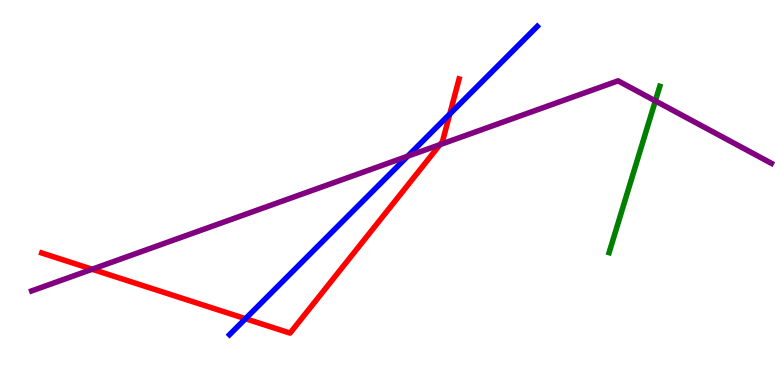[{'lines': ['blue', 'red'], 'intersections': [{'x': 3.17, 'y': 1.72}, {'x': 5.8, 'y': 7.04}]}, {'lines': ['green', 'red'], 'intersections': []}, {'lines': ['purple', 'red'], 'intersections': [{'x': 1.19, 'y': 3.01}, {'x': 5.68, 'y': 6.24}]}, {'lines': ['blue', 'green'], 'intersections': []}, {'lines': ['blue', 'purple'], 'intersections': [{'x': 5.26, 'y': 5.94}]}, {'lines': ['green', 'purple'], 'intersections': [{'x': 8.46, 'y': 7.38}]}]